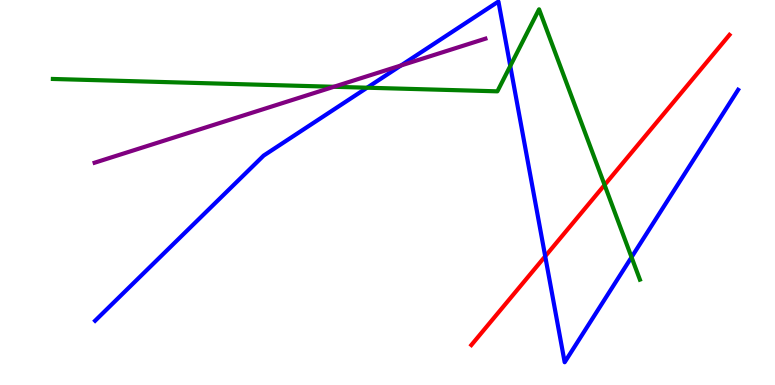[{'lines': ['blue', 'red'], 'intersections': [{'x': 7.03, 'y': 3.34}]}, {'lines': ['green', 'red'], 'intersections': [{'x': 7.8, 'y': 5.2}]}, {'lines': ['purple', 'red'], 'intersections': []}, {'lines': ['blue', 'green'], 'intersections': [{'x': 4.74, 'y': 7.72}, {'x': 6.58, 'y': 8.29}, {'x': 8.15, 'y': 3.32}]}, {'lines': ['blue', 'purple'], 'intersections': [{'x': 5.17, 'y': 8.3}]}, {'lines': ['green', 'purple'], 'intersections': [{'x': 4.31, 'y': 7.75}]}]